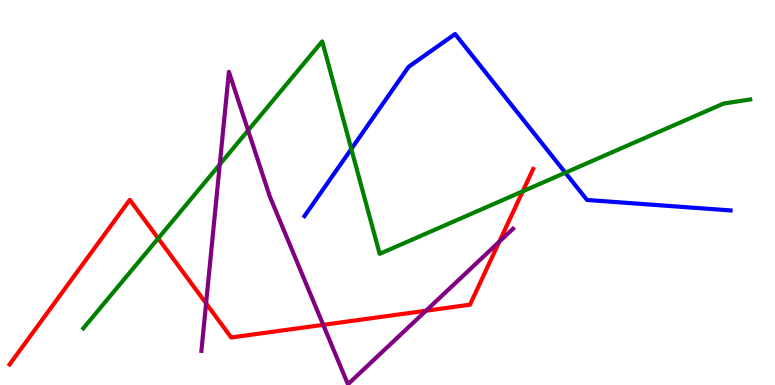[{'lines': ['blue', 'red'], 'intersections': []}, {'lines': ['green', 'red'], 'intersections': [{'x': 2.04, 'y': 3.81}, {'x': 6.75, 'y': 5.03}]}, {'lines': ['purple', 'red'], 'intersections': [{'x': 2.66, 'y': 2.12}, {'x': 4.17, 'y': 1.56}, {'x': 5.5, 'y': 1.93}, {'x': 6.44, 'y': 3.72}]}, {'lines': ['blue', 'green'], 'intersections': [{'x': 4.53, 'y': 6.13}, {'x': 7.29, 'y': 5.51}]}, {'lines': ['blue', 'purple'], 'intersections': []}, {'lines': ['green', 'purple'], 'intersections': [{'x': 2.84, 'y': 5.73}, {'x': 3.2, 'y': 6.61}]}]